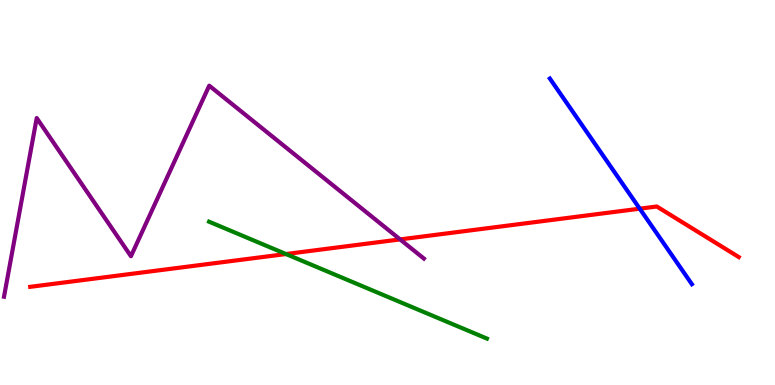[{'lines': ['blue', 'red'], 'intersections': [{'x': 8.25, 'y': 4.58}]}, {'lines': ['green', 'red'], 'intersections': [{'x': 3.69, 'y': 3.4}]}, {'lines': ['purple', 'red'], 'intersections': [{'x': 5.16, 'y': 3.78}]}, {'lines': ['blue', 'green'], 'intersections': []}, {'lines': ['blue', 'purple'], 'intersections': []}, {'lines': ['green', 'purple'], 'intersections': []}]